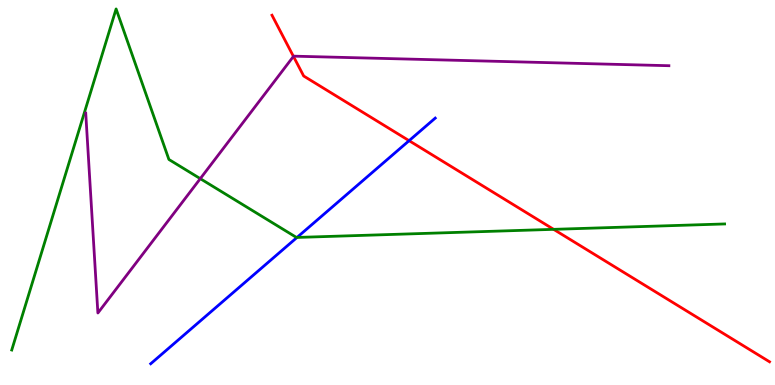[{'lines': ['blue', 'red'], 'intersections': [{'x': 5.28, 'y': 6.35}]}, {'lines': ['green', 'red'], 'intersections': [{'x': 7.14, 'y': 4.04}]}, {'lines': ['purple', 'red'], 'intersections': [{'x': 3.79, 'y': 8.54}]}, {'lines': ['blue', 'green'], 'intersections': [{'x': 3.83, 'y': 3.83}]}, {'lines': ['blue', 'purple'], 'intersections': []}, {'lines': ['green', 'purple'], 'intersections': [{'x': 2.58, 'y': 5.36}]}]